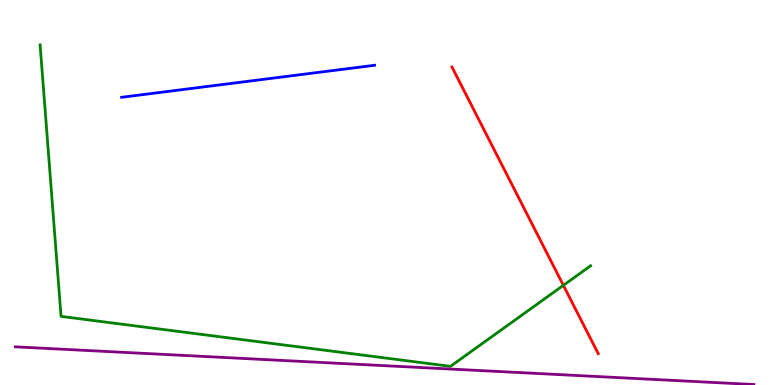[{'lines': ['blue', 'red'], 'intersections': []}, {'lines': ['green', 'red'], 'intersections': [{'x': 7.27, 'y': 2.59}]}, {'lines': ['purple', 'red'], 'intersections': []}, {'lines': ['blue', 'green'], 'intersections': []}, {'lines': ['blue', 'purple'], 'intersections': []}, {'lines': ['green', 'purple'], 'intersections': []}]